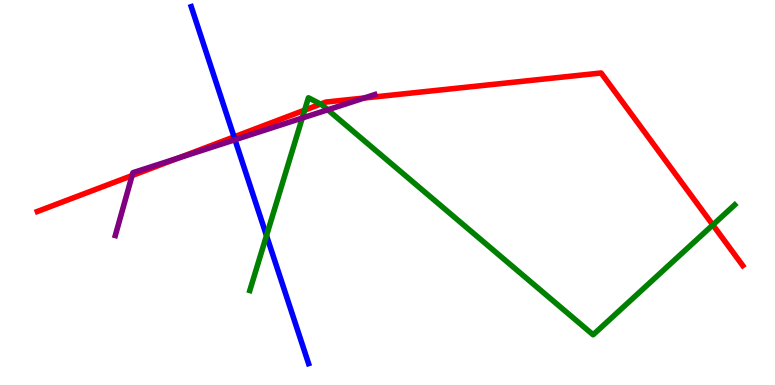[{'lines': ['blue', 'red'], 'intersections': [{'x': 3.02, 'y': 6.44}]}, {'lines': ['green', 'red'], 'intersections': [{'x': 3.93, 'y': 7.14}, {'x': 4.14, 'y': 7.3}, {'x': 9.2, 'y': 4.16}]}, {'lines': ['purple', 'red'], 'intersections': [{'x': 1.7, 'y': 5.44}, {'x': 2.3, 'y': 5.9}, {'x': 4.7, 'y': 7.45}]}, {'lines': ['blue', 'green'], 'intersections': [{'x': 3.44, 'y': 3.88}]}, {'lines': ['blue', 'purple'], 'intersections': [{'x': 3.03, 'y': 6.37}]}, {'lines': ['green', 'purple'], 'intersections': [{'x': 3.9, 'y': 6.93}, {'x': 4.23, 'y': 7.15}]}]